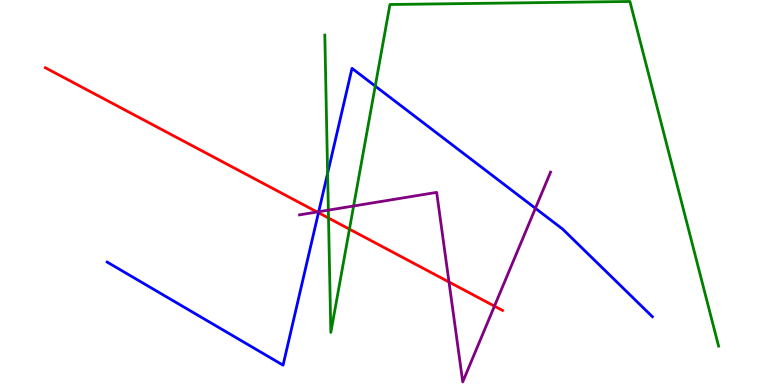[{'lines': ['blue', 'red'], 'intersections': [{'x': 4.11, 'y': 4.47}]}, {'lines': ['green', 'red'], 'intersections': [{'x': 4.24, 'y': 4.34}, {'x': 4.51, 'y': 4.05}]}, {'lines': ['purple', 'red'], 'intersections': [{'x': 4.09, 'y': 4.49}, {'x': 5.79, 'y': 2.68}, {'x': 6.38, 'y': 2.05}]}, {'lines': ['blue', 'green'], 'intersections': [{'x': 4.23, 'y': 5.5}, {'x': 4.84, 'y': 7.76}]}, {'lines': ['blue', 'purple'], 'intersections': [{'x': 4.11, 'y': 4.5}, {'x': 6.91, 'y': 4.59}]}, {'lines': ['green', 'purple'], 'intersections': [{'x': 4.24, 'y': 4.54}, {'x': 4.56, 'y': 4.65}]}]